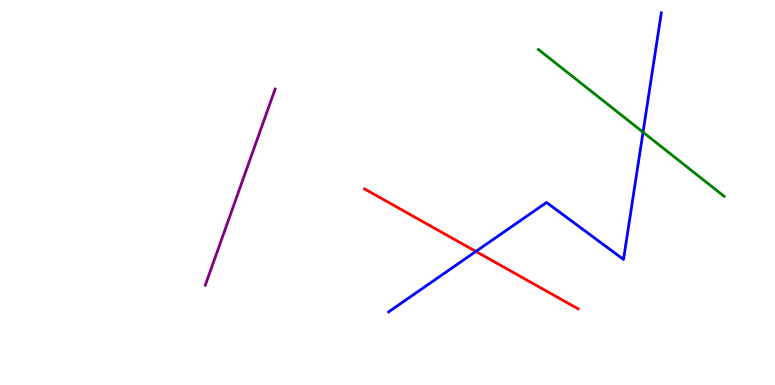[{'lines': ['blue', 'red'], 'intersections': [{'x': 6.14, 'y': 3.47}]}, {'lines': ['green', 'red'], 'intersections': []}, {'lines': ['purple', 'red'], 'intersections': []}, {'lines': ['blue', 'green'], 'intersections': [{'x': 8.3, 'y': 6.57}]}, {'lines': ['blue', 'purple'], 'intersections': []}, {'lines': ['green', 'purple'], 'intersections': []}]